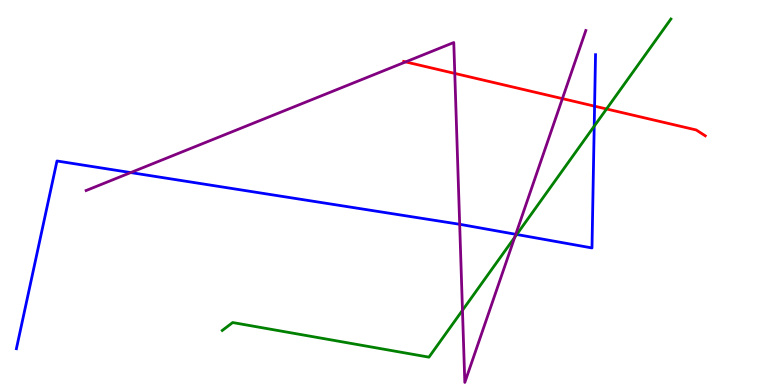[{'lines': ['blue', 'red'], 'intersections': [{'x': 7.67, 'y': 7.24}]}, {'lines': ['green', 'red'], 'intersections': [{'x': 7.83, 'y': 7.17}]}, {'lines': ['purple', 'red'], 'intersections': [{'x': 5.23, 'y': 8.39}, {'x': 5.87, 'y': 8.09}, {'x': 7.26, 'y': 7.44}]}, {'lines': ['blue', 'green'], 'intersections': [{'x': 6.67, 'y': 3.91}, {'x': 7.67, 'y': 6.72}]}, {'lines': ['blue', 'purple'], 'intersections': [{'x': 1.69, 'y': 5.52}, {'x': 5.93, 'y': 4.17}, {'x': 6.65, 'y': 3.91}]}, {'lines': ['green', 'purple'], 'intersections': [{'x': 5.97, 'y': 1.94}, {'x': 6.64, 'y': 3.84}]}]